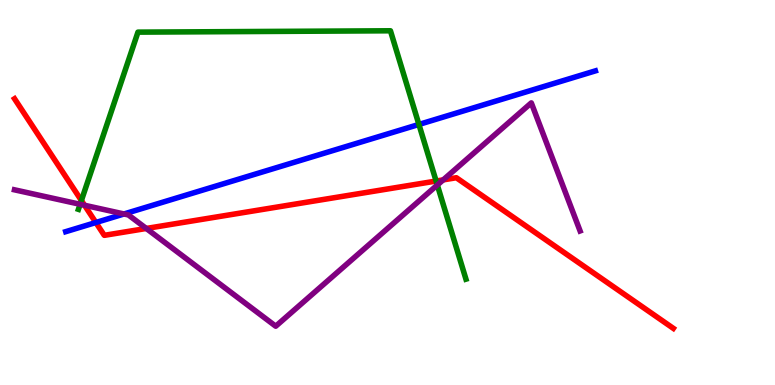[{'lines': ['blue', 'red'], 'intersections': [{'x': 1.24, 'y': 4.22}]}, {'lines': ['green', 'red'], 'intersections': [{'x': 1.05, 'y': 4.79}, {'x': 5.63, 'y': 5.3}]}, {'lines': ['purple', 'red'], 'intersections': [{'x': 1.09, 'y': 4.67}, {'x': 1.89, 'y': 4.07}, {'x': 5.72, 'y': 5.33}]}, {'lines': ['blue', 'green'], 'intersections': [{'x': 5.41, 'y': 6.77}]}, {'lines': ['blue', 'purple'], 'intersections': [{'x': 1.6, 'y': 4.44}]}, {'lines': ['green', 'purple'], 'intersections': [{'x': 1.03, 'y': 4.69}, {'x': 5.64, 'y': 5.19}]}]